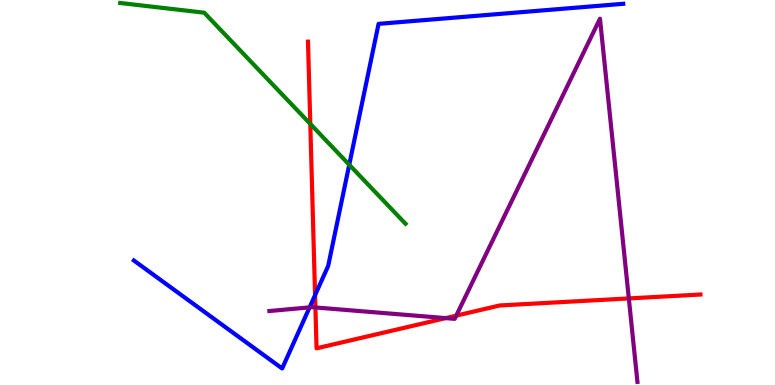[{'lines': ['blue', 'red'], 'intersections': [{'x': 4.07, 'y': 2.33}]}, {'lines': ['green', 'red'], 'intersections': [{'x': 4.0, 'y': 6.78}]}, {'lines': ['purple', 'red'], 'intersections': [{'x': 4.07, 'y': 2.01}, {'x': 5.75, 'y': 1.74}, {'x': 5.89, 'y': 1.8}, {'x': 8.11, 'y': 2.25}]}, {'lines': ['blue', 'green'], 'intersections': [{'x': 4.51, 'y': 5.72}]}, {'lines': ['blue', 'purple'], 'intersections': [{'x': 3.99, 'y': 2.02}]}, {'lines': ['green', 'purple'], 'intersections': []}]